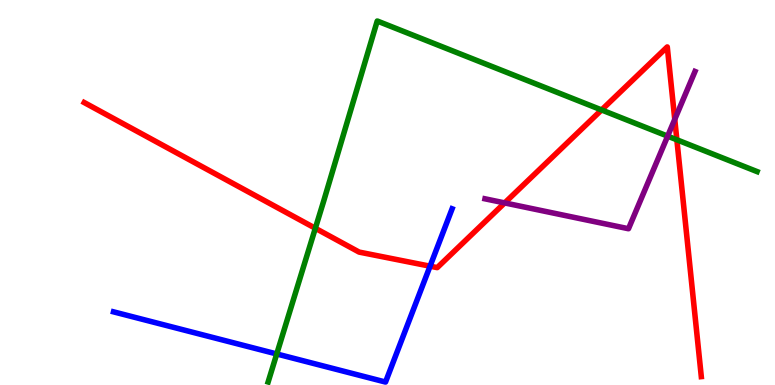[{'lines': ['blue', 'red'], 'intersections': [{'x': 5.55, 'y': 3.09}]}, {'lines': ['green', 'red'], 'intersections': [{'x': 4.07, 'y': 4.07}, {'x': 7.76, 'y': 7.14}, {'x': 8.73, 'y': 6.37}]}, {'lines': ['purple', 'red'], 'intersections': [{'x': 6.51, 'y': 4.73}, {'x': 8.71, 'y': 6.9}]}, {'lines': ['blue', 'green'], 'intersections': [{'x': 3.57, 'y': 0.806}]}, {'lines': ['blue', 'purple'], 'intersections': []}, {'lines': ['green', 'purple'], 'intersections': [{'x': 8.61, 'y': 6.46}]}]